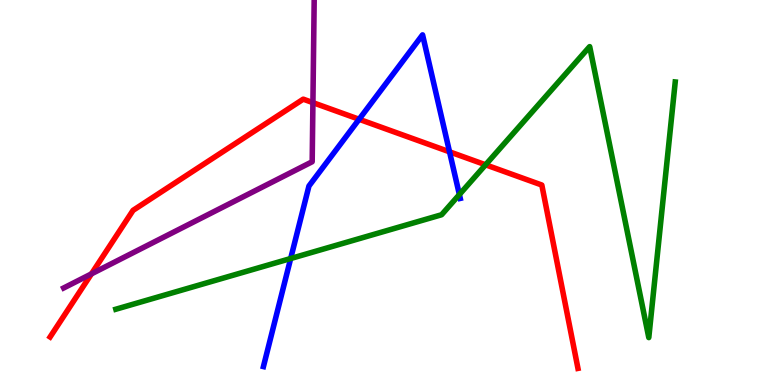[{'lines': ['blue', 'red'], 'intersections': [{'x': 4.63, 'y': 6.9}, {'x': 5.8, 'y': 6.06}]}, {'lines': ['green', 'red'], 'intersections': [{'x': 6.27, 'y': 5.72}]}, {'lines': ['purple', 'red'], 'intersections': [{'x': 1.18, 'y': 2.89}, {'x': 4.04, 'y': 7.33}]}, {'lines': ['blue', 'green'], 'intersections': [{'x': 3.75, 'y': 3.29}, {'x': 5.93, 'y': 4.95}]}, {'lines': ['blue', 'purple'], 'intersections': []}, {'lines': ['green', 'purple'], 'intersections': []}]